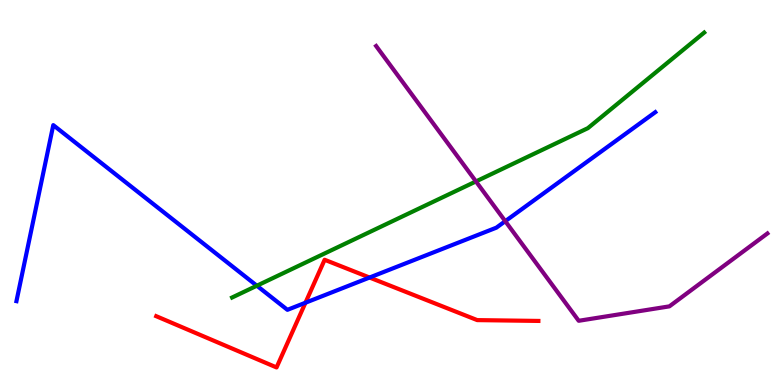[{'lines': ['blue', 'red'], 'intersections': [{'x': 3.94, 'y': 2.14}, {'x': 4.77, 'y': 2.79}]}, {'lines': ['green', 'red'], 'intersections': []}, {'lines': ['purple', 'red'], 'intersections': []}, {'lines': ['blue', 'green'], 'intersections': [{'x': 3.31, 'y': 2.58}]}, {'lines': ['blue', 'purple'], 'intersections': [{'x': 6.52, 'y': 4.25}]}, {'lines': ['green', 'purple'], 'intersections': [{'x': 6.14, 'y': 5.29}]}]